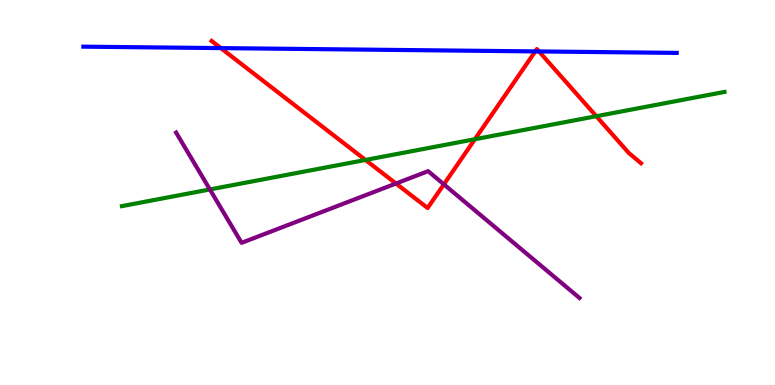[{'lines': ['blue', 'red'], 'intersections': [{'x': 2.85, 'y': 8.75}, {'x': 6.91, 'y': 8.66}, {'x': 6.95, 'y': 8.66}]}, {'lines': ['green', 'red'], 'intersections': [{'x': 4.72, 'y': 5.85}, {'x': 6.13, 'y': 6.38}, {'x': 7.69, 'y': 6.98}]}, {'lines': ['purple', 'red'], 'intersections': [{'x': 5.11, 'y': 5.23}, {'x': 5.73, 'y': 5.21}]}, {'lines': ['blue', 'green'], 'intersections': []}, {'lines': ['blue', 'purple'], 'intersections': []}, {'lines': ['green', 'purple'], 'intersections': [{'x': 2.71, 'y': 5.08}]}]